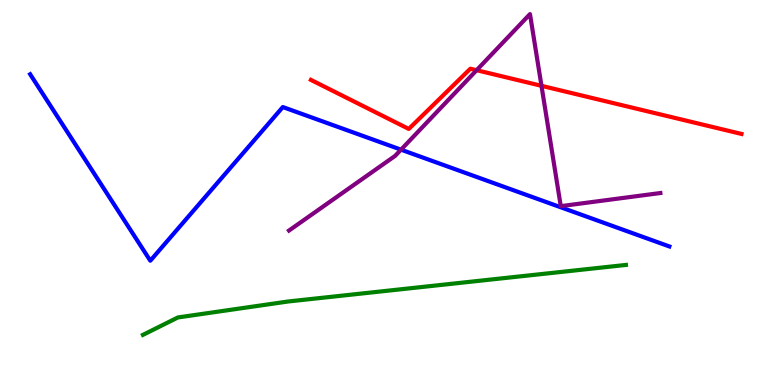[{'lines': ['blue', 'red'], 'intersections': []}, {'lines': ['green', 'red'], 'intersections': []}, {'lines': ['purple', 'red'], 'intersections': [{'x': 6.15, 'y': 8.18}, {'x': 6.99, 'y': 7.77}]}, {'lines': ['blue', 'green'], 'intersections': []}, {'lines': ['blue', 'purple'], 'intersections': [{'x': 5.17, 'y': 6.11}]}, {'lines': ['green', 'purple'], 'intersections': []}]